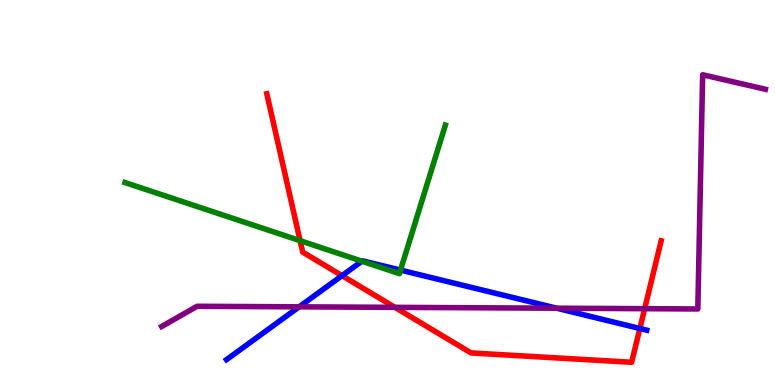[{'lines': ['blue', 'red'], 'intersections': [{'x': 4.41, 'y': 2.84}, {'x': 8.26, 'y': 1.47}]}, {'lines': ['green', 'red'], 'intersections': [{'x': 3.87, 'y': 3.75}]}, {'lines': ['purple', 'red'], 'intersections': [{'x': 5.1, 'y': 2.02}, {'x': 8.32, 'y': 1.98}]}, {'lines': ['blue', 'green'], 'intersections': [{'x': 4.67, 'y': 3.22}, {'x': 5.17, 'y': 2.98}]}, {'lines': ['blue', 'purple'], 'intersections': [{'x': 3.86, 'y': 2.03}, {'x': 7.18, 'y': 1.99}]}, {'lines': ['green', 'purple'], 'intersections': []}]